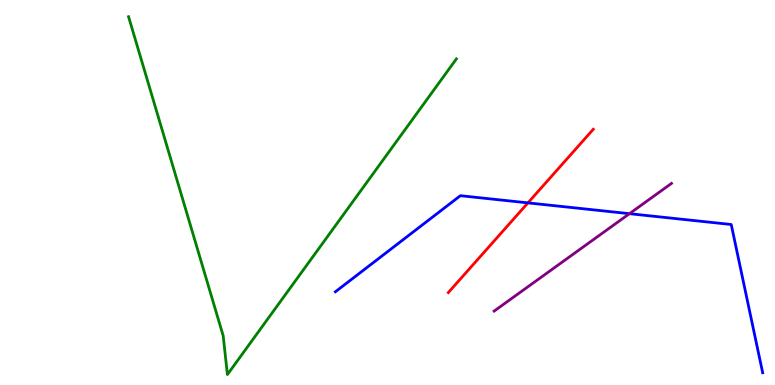[{'lines': ['blue', 'red'], 'intersections': [{'x': 6.81, 'y': 4.73}]}, {'lines': ['green', 'red'], 'intersections': []}, {'lines': ['purple', 'red'], 'intersections': []}, {'lines': ['blue', 'green'], 'intersections': []}, {'lines': ['blue', 'purple'], 'intersections': [{'x': 8.12, 'y': 4.45}]}, {'lines': ['green', 'purple'], 'intersections': []}]